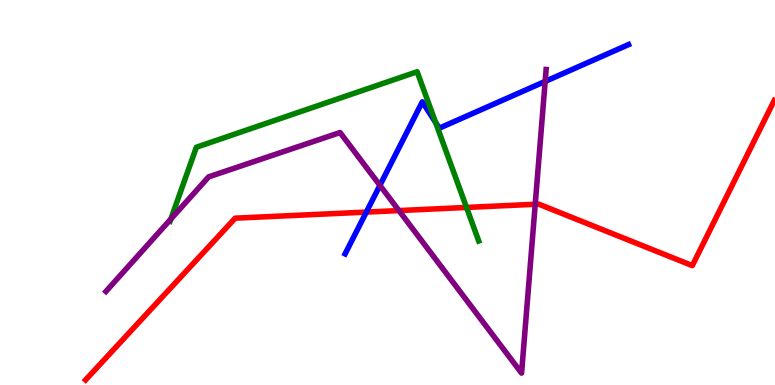[{'lines': ['blue', 'red'], 'intersections': [{'x': 4.73, 'y': 4.49}]}, {'lines': ['green', 'red'], 'intersections': [{'x': 6.02, 'y': 4.61}]}, {'lines': ['purple', 'red'], 'intersections': [{'x': 5.15, 'y': 4.53}, {'x': 6.91, 'y': 4.69}]}, {'lines': ['blue', 'green'], 'intersections': [{'x': 5.62, 'y': 6.82}]}, {'lines': ['blue', 'purple'], 'intersections': [{'x': 4.9, 'y': 5.19}, {'x': 7.03, 'y': 7.89}]}, {'lines': ['green', 'purple'], 'intersections': [{'x': 2.2, 'y': 4.31}]}]